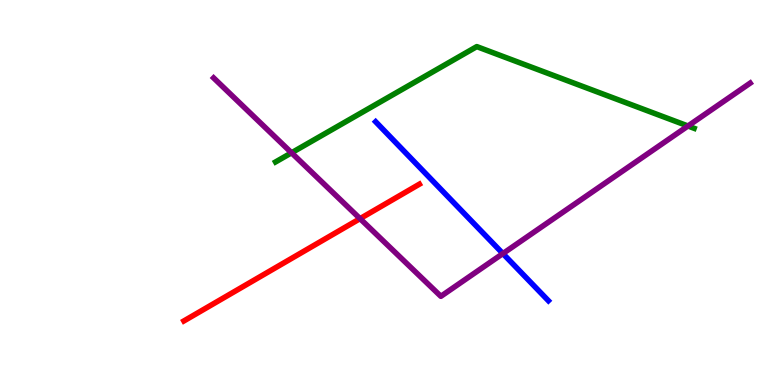[{'lines': ['blue', 'red'], 'intersections': []}, {'lines': ['green', 'red'], 'intersections': []}, {'lines': ['purple', 'red'], 'intersections': [{'x': 4.65, 'y': 4.32}]}, {'lines': ['blue', 'green'], 'intersections': []}, {'lines': ['blue', 'purple'], 'intersections': [{'x': 6.49, 'y': 3.41}]}, {'lines': ['green', 'purple'], 'intersections': [{'x': 3.76, 'y': 6.03}, {'x': 8.88, 'y': 6.73}]}]